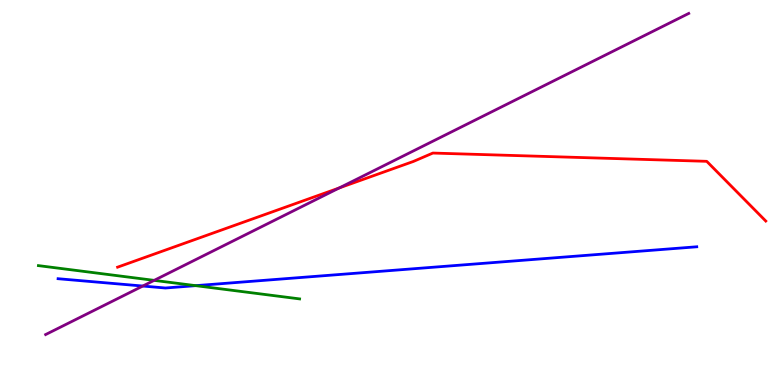[{'lines': ['blue', 'red'], 'intersections': []}, {'lines': ['green', 'red'], 'intersections': []}, {'lines': ['purple', 'red'], 'intersections': [{'x': 4.38, 'y': 5.12}]}, {'lines': ['blue', 'green'], 'intersections': [{'x': 2.52, 'y': 2.58}]}, {'lines': ['blue', 'purple'], 'intersections': [{'x': 1.84, 'y': 2.57}]}, {'lines': ['green', 'purple'], 'intersections': [{'x': 1.99, 'y': 2.72}]}]